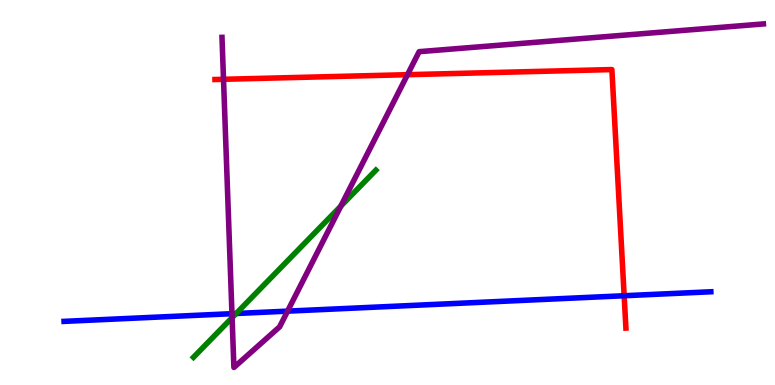[{'lines': ['blue', 'red'], 'intersections': [{'x': 8.05, 'y': 2.32}]}, {'lines': ['green', 'red'], 'intersections': []}, {'lines': ['purple', 'red'], 'intersections': [{'x': 2.88, 'y': 7.94}, {'x': 5.26, 'y': 8.06}]}, {'lines': ['blue', 'green'], 'intersections': [{'x': 3.05, 'y': 1.86}]}, {'lines': ['blue', 'purple'], 'intersections': [{'x': 2.99, 'y': 1.85}, {'x': 3.71, 'y': 1.92}]}, {'lines': ['green', 'purple'], 'intersections': [{'x': 2.99, 'y': 1.75}, {'x': 4.4, 'y': 4.65}]}]